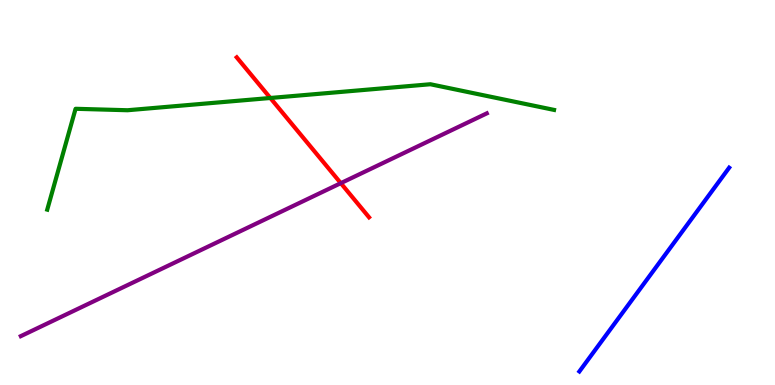[{'lines': ['blue', 'red'], 'intersections': []}, {'lines': ['green', 'red'], 'intersections': [{'x': 3.49, 'y': 7.45}]}, {'lines': ['purple', 'red'], 'intersections': [{'x': 4.4, 'y': 5.24}]}, {'lines': ['blue', 'green'], 'intersections': []}, {'lines': ['blue', 'purple'], 'intersections': []}, {'lines': ['green', 'purple'], 'intersections': []}]